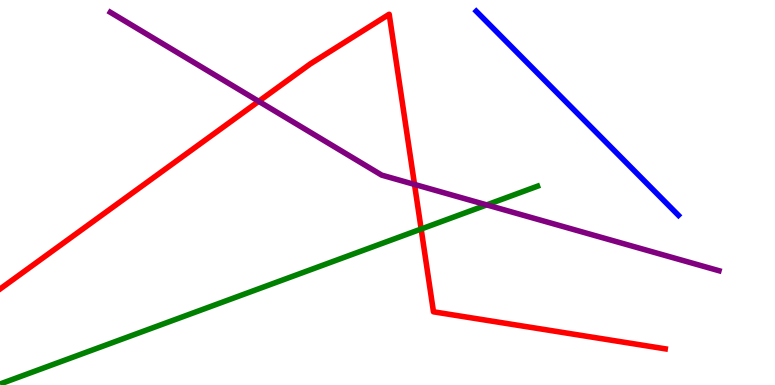[{'lines': ['blue', 'red'], 'intersections': []}, {'lines': ['green', 'red'], 'intersections': [{'x': 5.43, 'y': 4.05}]}, {'lines': ['purple', 'red'], 'intersections': [{'x': 3.34, 'y': 7.37}, {'x': 5.35, 'y': 5.21}]}, {'lines': ['blue', 'green'], 'intersections': []}, {'lines': ['blue', 'purple'], 'intersections': []}, {'lines': ['green', 'purple'], 'intersections': [{'x': 6.28, 'y': 4.68}]}]